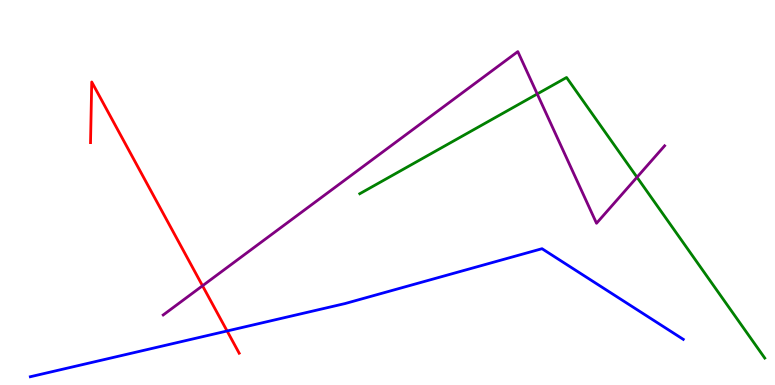[{'lines': ['blue', 'red'], 'intersections': [{'x': 2.93, 'y': 1.4}]}, {'lines': ['green', 'red'], 'intersections': []}, {'lines': ['purple', 'red'], 'intersections': [{'x': 2.61, 'y': 2.58}]}, {'lines': ['blue', 'green'], 'intersections': []}, {'lines': ['blue', 'purple'], 'intersections': []}, {'lines': ['green', 'purple'], 'intersections': [{'x': 6.93, 'y': 7.56}, {'x': 8.22, 'y': 5.4}]}]